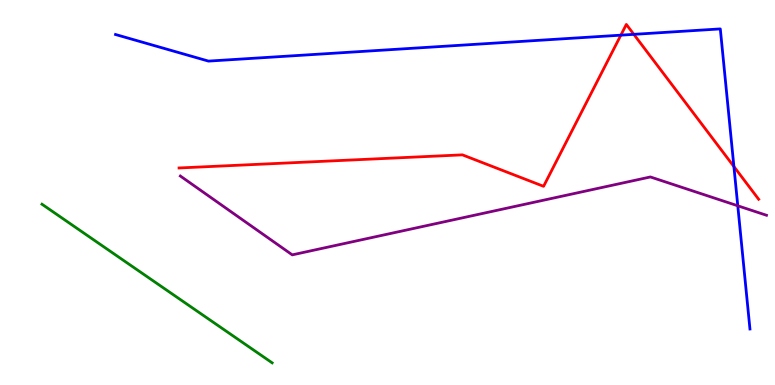[{'lines': ['blue', 'red'], 'intersections': [{'x': 8.01, 'y': 9.09}, {'x': 8.18, 'y': 9.11}, {'x': 9.47, 'y': 5.67}]}, {'lines': ['green', 'red'], 'intersections': []}, {'lines': ['purple', 'red'], 'intersections': []}, {'lines': ['blue', 'green'], 'intersections': []}, {'lines': ['blue', 'purple'], 'intersections': [{'x': 9.52, 'y': 4.65}]}, {'lines': ['green', 'purple'], 'intersections': []}]